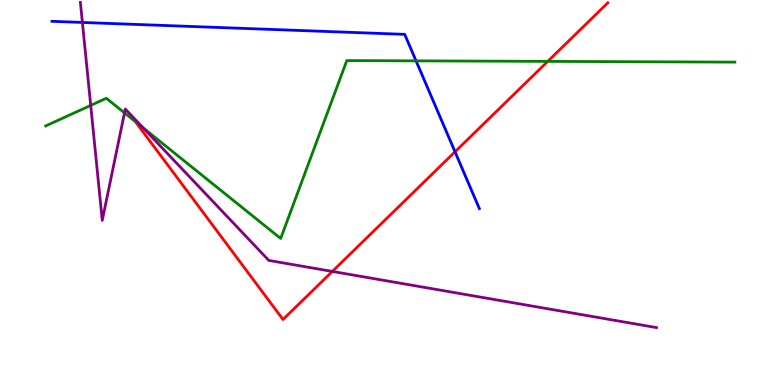[{'lines': ['blue', 'red'], 'intersections': [{'x': 5.87, 'y': 6.06}]}, {'lines': ['green', 'red'], 'intersections': [{'x': 7.07, 'y': 8.41}]}, {'lines': ['purple', 'red'], 'intersections': [{'x': 4.29, 'y': 2.95}]}, {'lines': ['blue', 'green'], 'intersections': [{'x': 5.37, 'y': 8.42}]}, {'lines': ['blue', 'purple'], 'intersections': [{'x': 1.06, 'y': 9.42}]}, {'lines': ['green', 'purple'], 'intersections': [{'x': 1.17, 'y': 7.26}, {'x': 1.61, 'y': 7.07}, {'x': 1.85, 'y': 6.68}]}]